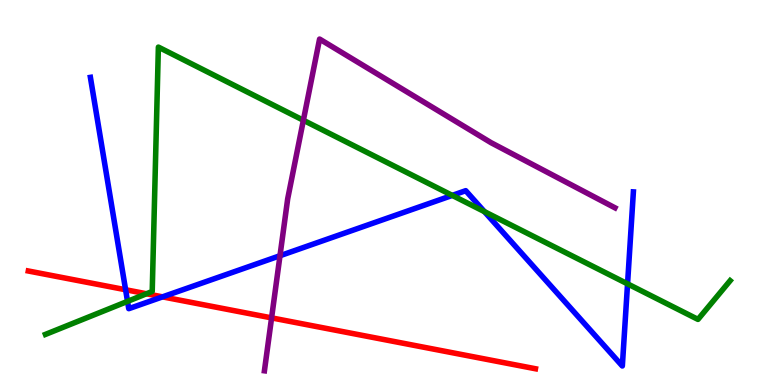[{'lines': ['blue', 'red'], 'intersections': [{'x': 1.62, 'y': 2.47}, {'x': 2.1, 'y': 2.29}]}, {'lines': ['green', 'red'], 'intersections': [{'x': 1.89, 'y': 2.37}]}, {'lines': ['purple', 'red'], 'intersections': [{'x': 3.5, 'y': 1.74}]}, {'lines': ['blue', 'green'], 'intersections': [{'x': 1.65, 'y': 2.17}, {'x': 5.84, 'y': 4.92}, {'x': 6.25, 'y': 4.5}, {'x': 8.1, 'y': 2.63}]}, {'lines': ['blue', 'purple'], 'intersections': [{'x': 3.61, 'y': 3.36}]}, {'lines': ['green', 'purple'], 'intersections': [{'x': 3.91, 'y': 6.88}]}]